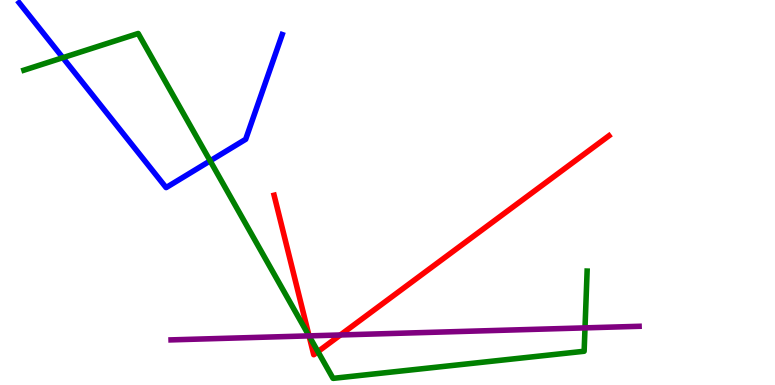[{'lines': ['blue', 'red'], 'intersections': []}, {'lines': ['green', 'red'], 'intersections': [{'x': 3.99, 'y': 1.27}, {'x': 4.1, 'y': 0.867}]}, {'lines': ['purple', 'red'], 'intersections': [{'x': 3.99, 'y': 1.28}, {'x': 4.39, 'y': 1.3}]}, {'lines': ['blue', 'green'], 'intersections': [{'x': 0.811, 'y': 8.5}, {'x': 2.71, 'y': 5.82}]}, {'lines': ['blue', 'purple'], 'intersections': []}, {'lines': ['green', 'purple'], 'intersections': [{'x': 3.99, 'y': 1.28}, {'x': 7.55, 'y': 1.48}]}]